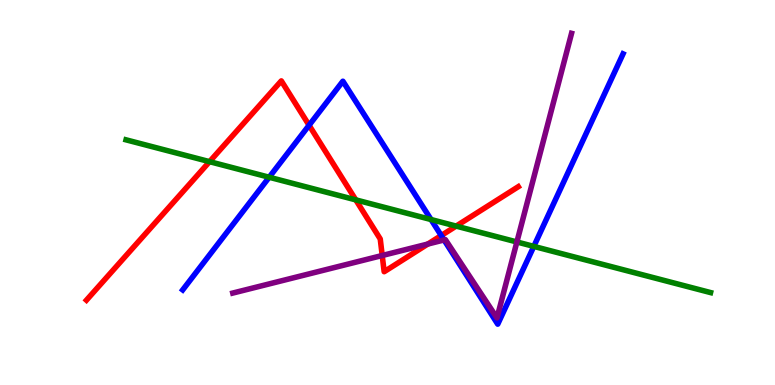[{'lines': ['blue', 'red'], 'intersections': [{'x': 3.99, 'y': 6.75}, {'x': 5.69, 'y': 3.88}]}, {'lines': ['green', 'red'], 'intersections': [{'x': 2.7, 'y': 5.8}, {'x': 4.59, 'y': 4.81}, {'x': 5.89, 'y': 4.13}]}, {'lines': ['purple', 'red'], 'intersections': [{'x': 4.93, 'y': 3.36}, {'x': 5.52, 'y': 3.66}]}, {'lines': ['blue', 'green'], 'intersections': [{'x': 3.47, 'y': 5.4}, {'x': 5.56, 'y': 4.3}, {'x': 6.89, 'y': 3.6}]}, {'lines': ['blue', 'purple'], 'intersections': [{'x': 5.73, 'y': 3.77}]}, {'lines': ['green', 'purple'], 'intersections': [{'x': 6.67, 'y': 3.72}]}]